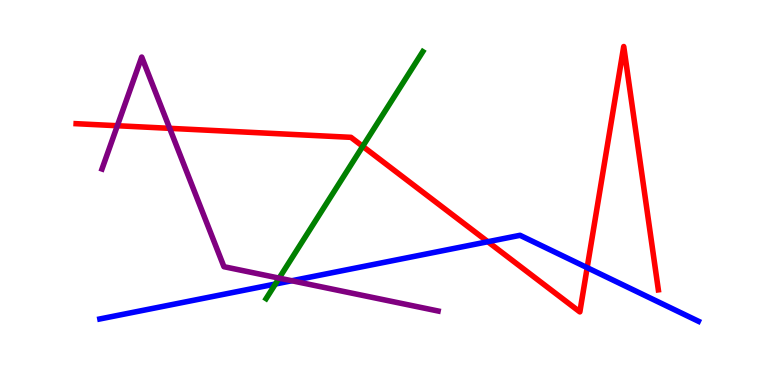[{'lines': ['blue', 'red'], 'intersections': [{'x': 6.29, 'y': 3.72}, {'x': 7.58, 'y': 3.05}]}, {'lines': ['green', 'red'], 'intersections': [{'x': 4.68, 'y': 6.2}]}, {'lines': ['purple', 'red'], 'intersections': [{'x': 1.51, 'y': 6.73}, {'x': 2.19, 'y': 6.67}]}, {'lines': ['blue', 'green'], 'intersections': [{'x': 3.55, 'y': 2.62}]}, {'lines': ['blue', 'purple'], 'intersections': [{'x': 3.77, 'y': 2.71}]}, {'lines': ['green', 'purple'], 'intersections': [{'x': 3.6, 'y': 2.78}]}]